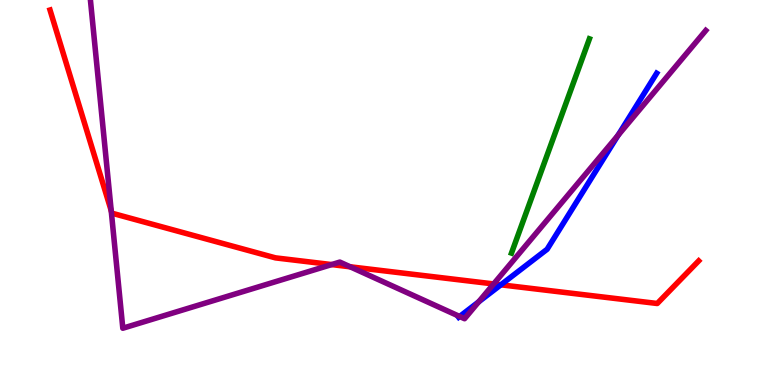[{'lines': ['blue', 'red'], 'intersections': [{'x': 6.46, 'y': 2.6}]}, {'lines': ['green', 'red'], 'intersections': []}, {'lines': ['purple', 'red'], 'intersections': [{'x': 1.43, 'y': 4.53}, {'x': 4.28, 'y': 3.13}, {'x': 4.52, 'y': 3.07}, {'x': 6.37, 'y': 2.62}]}, {'lines': ['blue', 'green'], 'intersections': []}, {'lines': ['blue', 'purple'], 'intersections': [{'x': 5.93, 'y': 1.78}, {'x': 6.18, 'y': 2.16}, {'x': 7.98, 'y': 6.49}]}, {'lines': ['green', 'purple'], 'intersections': []}]